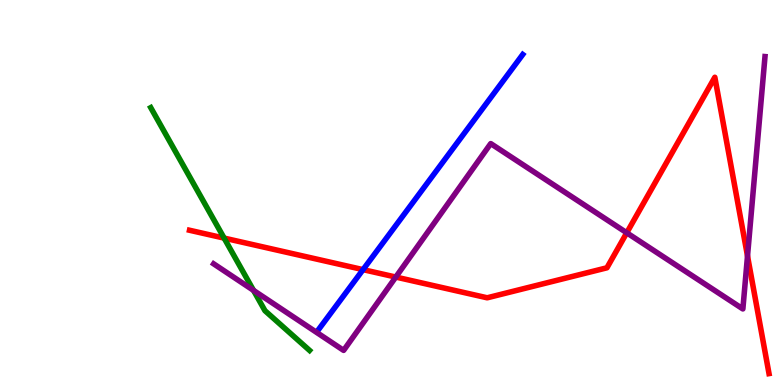[{'lines': ['blue', 'red'], 'intersections': [{'x': 4.68, 'y': 3.0}]}, {'lines': ['green', 'red'], 'intersections': [{'x': 2.89, 'y': 3.82}]}, {'lines': ['purple', 'red'], 'intersections': [{'x': 5.11, 'y': 2.8}, {'x': 8.09, 'y': 3.95}, {'x': 9.65, 'y': 3.35}]}, {'lines': ['blue', 'green'], 'intersections': []}, {'lines': ['blue', 'purple'], 'intersections': []}, {'lines': ['green', 'purple'], 'intersections': [{'x': 3.27, 'y': 2.46}]}]